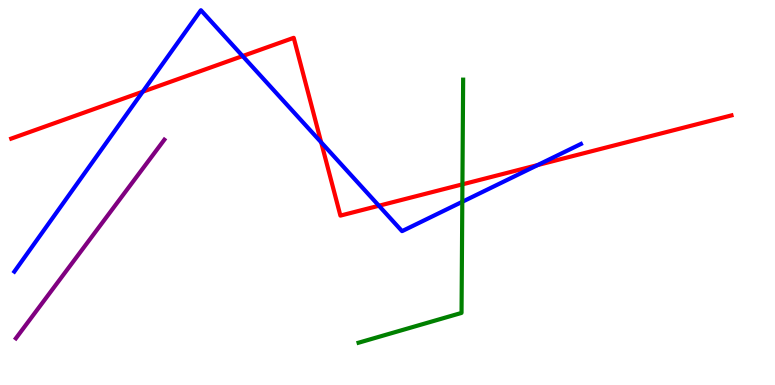[{'lines': ['blue', 'red'], 'intersections': [{'x': 1.84, 'y': 7.62}, {'x': 3.13, 'y': 8.54}, {'x': 4.14, 'y': 6.3}, {'x': 4.89, 'y': 4.66}, {'x': 6.94, 'y': 5.71}]}, {'lines': ['green', 'red'], 'intersections': [{'x': 5.97, 'y': 5.21}]}, {'lines': ['purple', 'red'], 'intersections': []}, {'lines': ['blue', 'green'], 'intersections': [{'x': 5.97, 'y': 4.76}]}, {'lines': ['blue', 'purple'], 'intersections': []}, {'lines': ['green', 'purple'], 'intersections': []}]